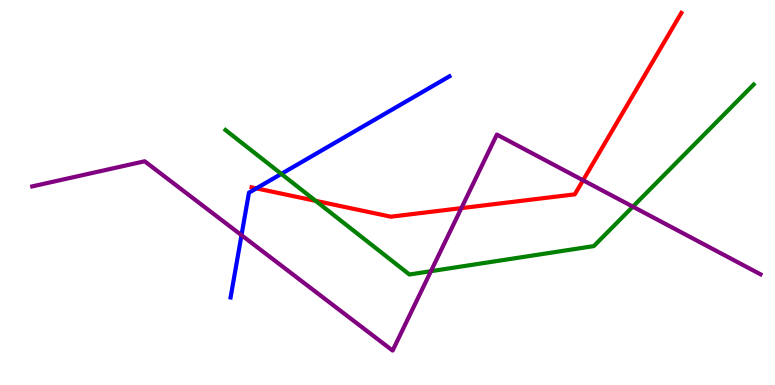[{'lines': ['blue', 'red'], 'intersections': [{'x': 3.31, 'y': 5.11}]}, {'lines': ['green', 'red'], 'intersections': [{'x': 4.07, 'y': 4.78}]}, {'lines': ['purple', 'red'], 'intersections': [{'x': 5.95, 'y': 4.59}, {'x': 7.52, 'y': 5.32}]}, {'lines': ['blue', 'green'], 'intersections': [{'x': 3.63, 'y': 5.48}]}, {'lines': ['blue', 'purple'], 'intersections': [{'x': 3.12, 'y': 3.89}]}, {'lines': ['green', 'purple'], 'intersections': [{'x': 5.56, 'y': 2.96}, {'x': 8.17, 'y': 4.63}]}]